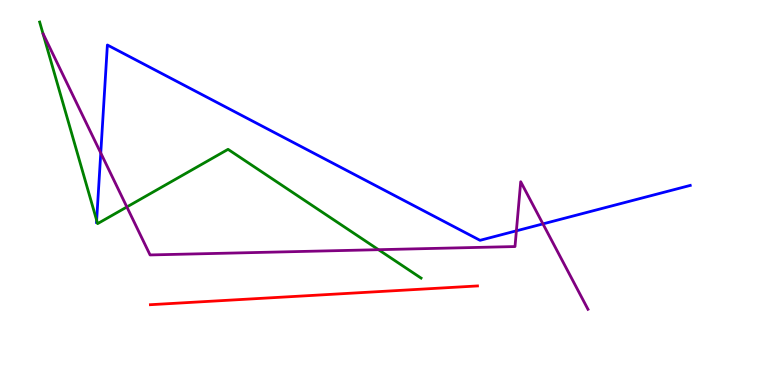[{'lines': ['blue', 'red'], 'intersections': []}, {'lines': ['green', 'red'], 'intersections': []}, {'lines': ['purple', 'red'], 'intersections': []}, {'lines': ['blue', 'green'], 'intersections': [{'x': 1.25, 'y': 4.28}]}, {'lines': ['blue', 'purple'], 'intersections': [{'x': 1.3, 'y': 6.03}, {'x': 6.66, 'y': 4.0}, {'x': 7.01, 'y': 4.18}]}, {'lines': ['green', 'purple'], 'intersections': [{'x': 1.64, 'y': 4.62}, {'x': 4.88, 'y': 3.51}]}]